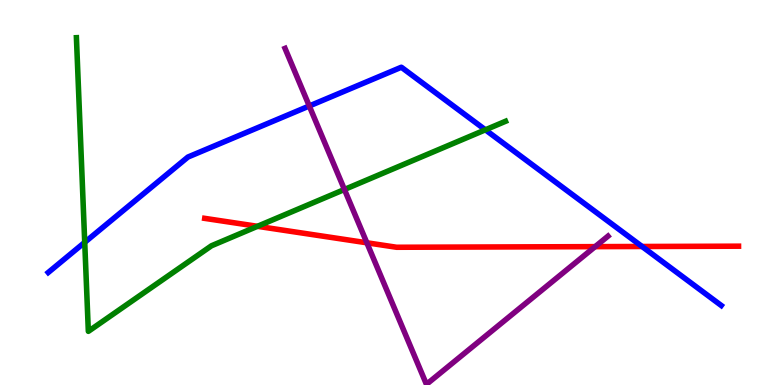[{'lines': ['blue', 'red'], 'intersections': [{'x': 8.28, 'y': 3.6}]}, {'lines': ['green', 'red'], 'intersections': [{'x': 3.32, 'y': 4.12}]}, {'lines': ['purple', 'red'], 'intersections': [{'x': 4.73, 'y': 3.69}, {'x': 7.68, 'y': 3.59}]}, {'lines': ['blue', 'green'], 'intersections': [{'x': 1.09, 'y': 3.71}, {'x': 6.26, 'y': 6.63}]}, {'lines': ['blue', 'purple'], 'intersections': [{'x': 3.99, 'y': 7.25}]}, {'lines': ['green', 'purple'], 'intersections': [{'x': 4.44, 'y': 5.08}]}]